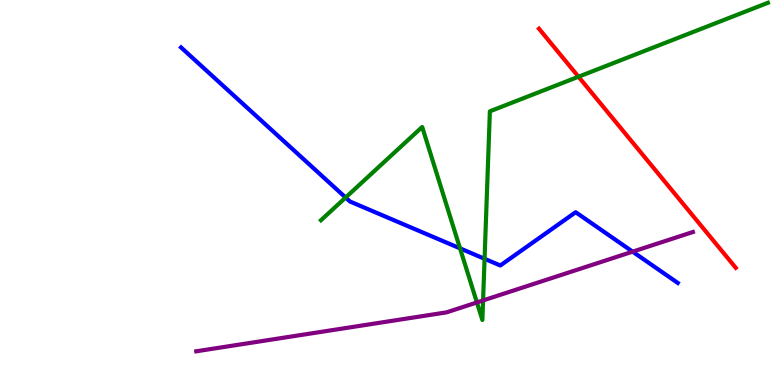[{'lines': ['blue', 'red'], 'intersections': []}, {'lines': ['green', 'red'], 'intersections': [{'x': 7.46, 'y': 8.01}]}, {'lines': ['purple', 'red'], 'intersections': []}, {'lines': ['blue', 'green'], 'intersections': [{'x': 4.46, 'y': 4.87}, {'x': 5.94, 'y': 3.55}, {'x': 6.25, 'y': 3.28}]}, {'lines': ['blue', 'purple'], 'intersections': [{'x': 8.16, 'y': 3.46}]}, {'lines': ['green', 'purple'], 'intersections': [{'x': 6.15, 'y': 2.14}, {'x': 6.23, 'y': 2.2}]}]